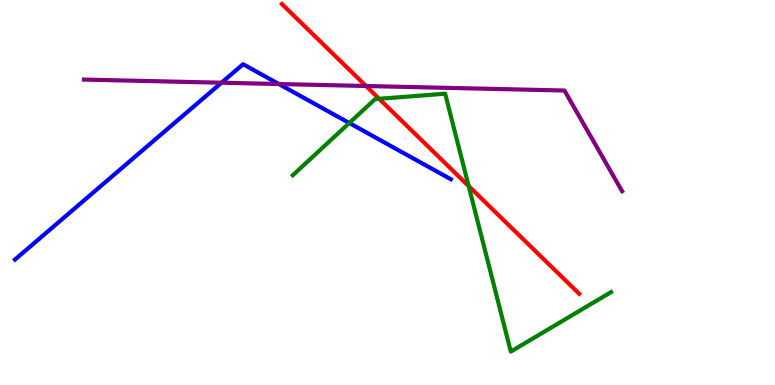[{'lines': ['blue', 'red'], 'intersections': []}, {'lines': ['green', 'red'], 'intersections': [{'x': 4.89, 'y': 7.43}, {'x': 6.05, 'y': 5.17}]}, {'lines': ['purple', 'red'], 'intersections': [{'x': 4.72, 'y': 7.77}]}, {'lines': ['blue', 'green'], 'intersections': [{'x': 4.51, 'y': 6.8}]}, {'lines': ['blue', 'purple'], 'intersections': [{'x': 2.86, 'y': 7.85}, {'x': 3.6, 'y': 7.82}]}, {'lines': ['green', 'purple'], 'intersections': []}]